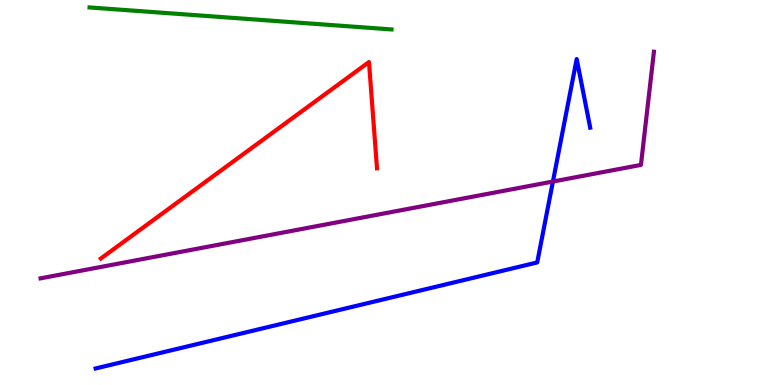[{'lines': ['blue', 'red'], 'intersections': []}, {'lines': ['green', 'red'], 'intersections': []}, {'lines': ['purple', 'red'], 'intersections': []}, {'lines': ['blue', 'green'], 'intersections': []}, {'lines': ['blue', 'purple'], 'intersections': [{'x': 7.13, 'y': 5.28}]}, {'lines': ['green', 'purple'], 'intersections': []}]